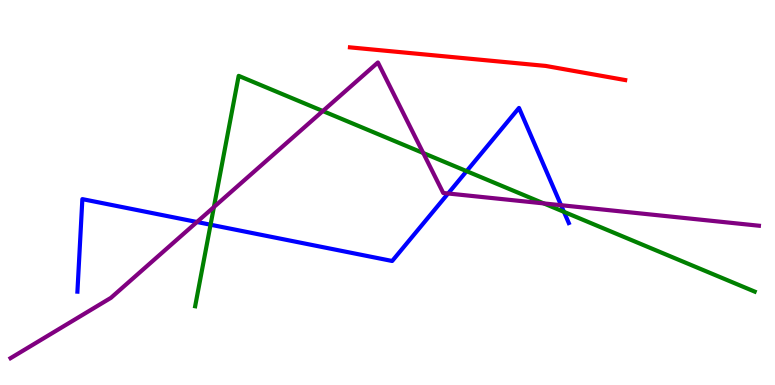[{'lines': ['blue', 'red'], 'intersections': []}, {'lines': ['green', 'red'], 'intersections': []}, {'lines': ['purple', 'red'], 'intersections': []}, {'lines': ['blue', 'green'], 'intersections': [{'x': 2.72, 'y': 4.16}, {'x': 6.02, 'y': 5.55}, {'x': 7.28, 'y': 4.5}]}, {'lines': ['blue', 'purple'], 'intersections': [{'x': 2.54, 'y': 4.23}, {'x': 5.78, 'y': 4.97}, {'x': 7.24, 'y': 4.67}]}, {'lines': ['green', 'purple'], 'intersections': [{'x': 2.76, 'y': 4.62}, {'x': 4.17, 'y': 7.12}, {'x': 5.46, 'y': 6.03}, {'x': 7.02, 'y': 4.72}]}]